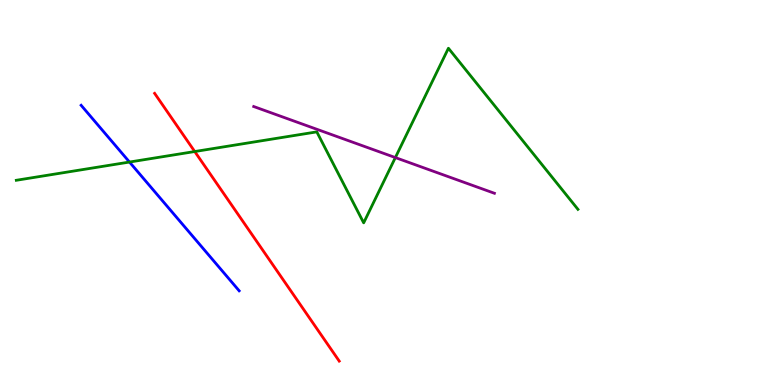[{'lines': ['blue', 'red'], 'intersections': []}, {'lines': ['green', 'red'], 'intersections': [{'x': 2.51, 'y': 6.06}]}, {'lines': ['purple', 'red'], 'intersections': []}, {'lines': ['blue', 'green'], 'intersections': [{'x': 1.67, 'y': 5.79}]}, {'lines': ['blue', 'purple'], 'intersections': []}, {'lines': ['green', 'purple'], 'intersections': [{'x': 5.1, 'y': 5.91}]}]